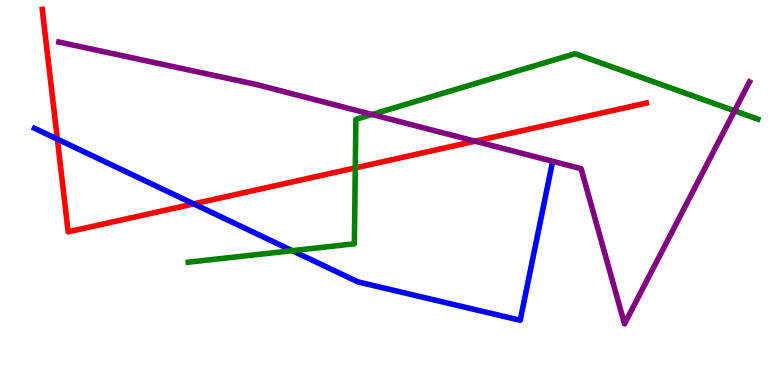[{'lines': ['blue', 'red'], 'intersections': [{'x': 0.74, 'y': 6.39}, {'x': 2.5, 'y': 4.7}]}, {'lines': ['green', 'red'], 'intersections': [{'x': 4.58, 'y': 5.64}]}, {'lines': ['purple', 'red'], 'intersections': [{'x': 6.13, 'y': 6.33}]}, {'lines': ['blue', 'green'], 'intersections': [{'x': 3.77, 'y': 3.49}]}, {'lines': ['blue', 'purple'], 'intersections': []}, {'lines': ['green', 'purple'], 'intersections': [{'x': 4.8, 'y': 7.03}, {'x': 9.48, 'y': 7.12}]}]